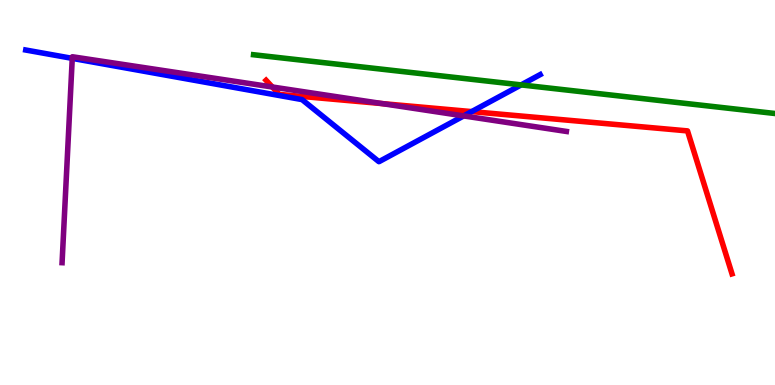[{'lines': ['blue', 'red'], 'intersections': [{'x': 6.09, 'y': 7.1}]}, {'lines': ['green', 'red'], 'intersections': []}, {'lines': ['purple', 'red'], 'intersections': [{'x': 3.51, 'y': 7.74}, {'x': 4.93, 'y': 7.31}]}, {'lines': ['blue', 'green'], 'intersections': [{'x': 6.72, 'y': 7.79}]}, {'lines': ['blue', 'purple'], 'intersections': [{'x': 0.932, 'y': 8.48}, {'x': 5.98, 'y': 6.99}]}, {'lines': ['green', 'purple'], 'intersections': []}]